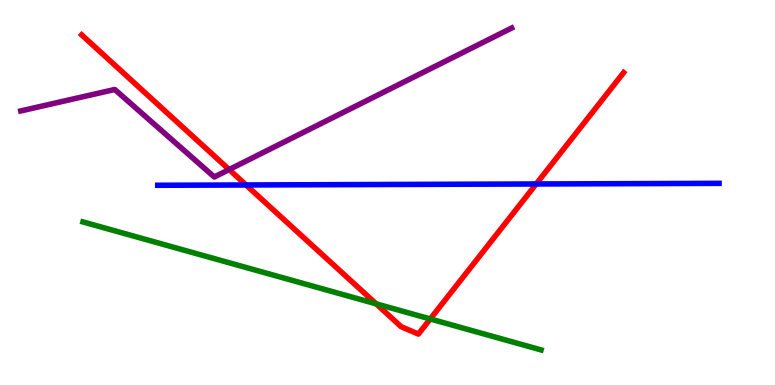[{'lines': ['blue', 'red'], 'intersections': [{'x': 3.17, 'y': 5.2}, {'x': 6.92, 'y': 5.22}]}, {'lines': ['green', 'red'], 'intersections': [{'x': 4.85, 'y': 2.11}, {'x': 5.55, 'y': 1.72}]}, {'lines': ['purple', 'red'], 'intersections': [{'x': 2.96, 'y': 5.6}]}, {'lines': ['blue', 'green'], 'intersections': []}, {'lines': ['blue', 'purple'], 'intersections': []}, {'lines': ['green', 'purple'], 'intersections': []}]